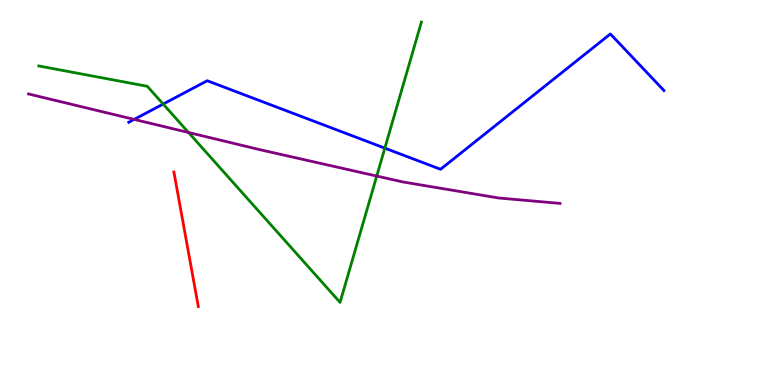[{'lines': ['blue', 'red'], 'intersections': []}, {'lines': ['green', 'red'], 'intersections': []}, {'lines': ['purple', 'red'], 'intersections': []}, {'lines': ['blue', 'green'], 'intersections': [{'x': 2.11, 'y': 7.3}, {'x': 4.97, 'y': 6.15}]}, {'lines': ['blue', 'purple'], 'intersections': [{'x': 1.73, 'y': 6.9}]}, {'lines': ['green', 'purple'], 'intersections': [{'x': 2.43, 'y': 6.56}, {'x': 4.86, 'y': 5.43}]}]